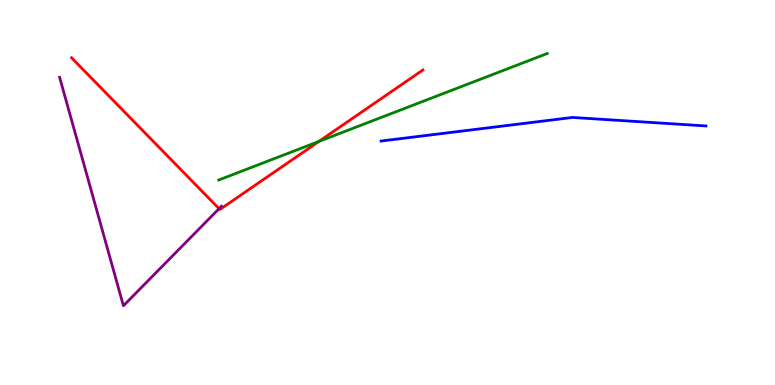[{'lines': ['blue', 'red'], 'intersections': []}, {'lines': ['green', 'red'], 'intersections': [{'x': 4.12, 'y': 6.33}]}, {'lines': ['purple', 'red'], 'intersections': [{'x': 2.83, 'y': 4.58}]}, {'lines': ['blue', 'green'], 'intersections': []}, {'lines': ['blue', 'purple'], 'intersections': []}, {'lines': ['green', 'purple'], 'intersections': []}]